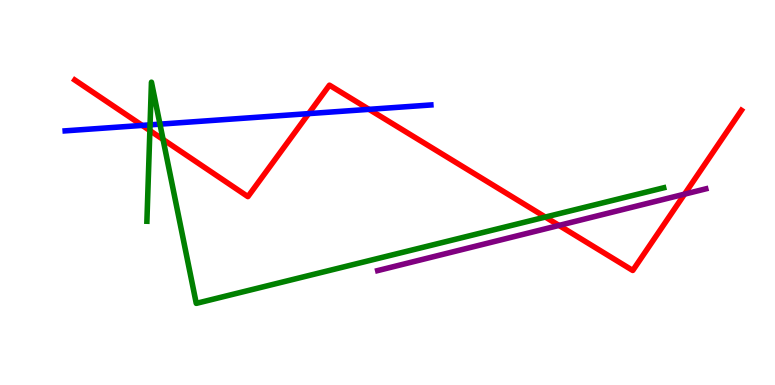[{'lines': ['blue', 'red'], 'intersections': [{'x': 1.83, 'y': 6.74}, {'x': 3.98, 'y': 7.05}, {'x': 4.76, 'y': 7.16}]}, {'lines': ['green', 'red'], 'intersections': [{'x': 1.93, 'y': 6.61}, {'x': 2.1, 'y': 6.38}, {'x': 7.04, 'y': 4.36}]}, {'lines': ['purple', 'red'], 'intersections': [{'x': 7.21, 'y': 4.14}, {'x': 8.83, 'y': 4.96}]}, {'lines': ['blue', 'green'], 'intersections': [{'x': 1.94, 'y': 6.76}, {'x': 2.06, 'y': 6.78}]}, {'lines': ['blue', 'purple'], 'intersections': []}, {'lines': ['green', 'purple'], 'intersections': []}]